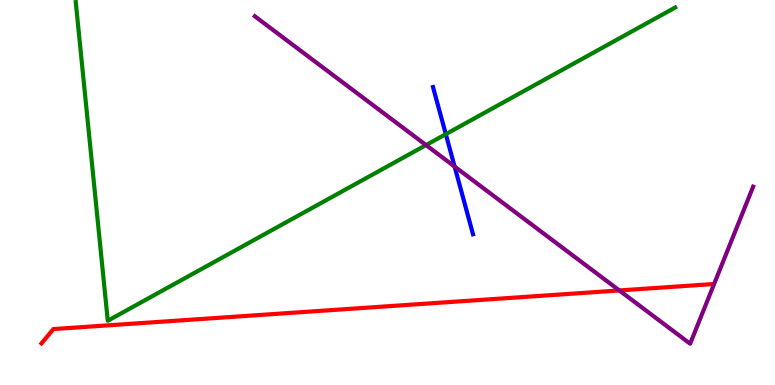[{'lines': ['blue', 'red'], 'intersections': []}, {'lines': ['green', 'red'], 'intersections': []}, {'lines': ['purple', 'red'], 'intersections': [{'x': 7.99, 'y': 2.46}]}, {'lines': ['blue', 'green'], 'intersections': [{'x': 5.75, 'y': 6.52}]}, {'lines': ['blue', 'purple'], 'intersections': [{'x': 5.87, 'y': 5.67}]}, {'lines': ['green', 'purple'], 'intersections': [{'x': 5.5, 'y': 6.23}]}]